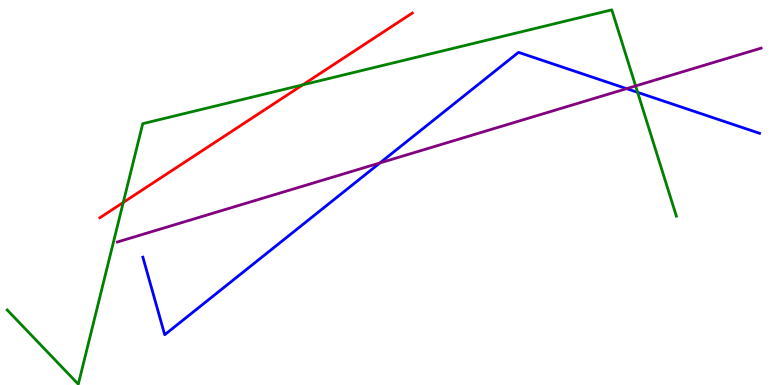[{'lines': ['blue', 'red'], 'intersections': []}, {'lines': ['green', 'red'], 'intersections': [{'x': 1.59, 'y': 4.74}, {'x': 3.91, 'y': 7.8}]}, {'lines': ['purple', 'red'], 'intersections': []}, {'lines': ['blue', 'green'], 'intersections': [{'x': 8.23, 'y': 7.6}]}, {'lines': ['blue', 'purple'], 'intersections': [{'x': 4.9, 'y': 5.77}, {'x': 8.09, 'y': 7.7}]}, {'lines': ['green', 'purple'], 'intersections': [{'x': 8.2, 'y': 7.77}]}]